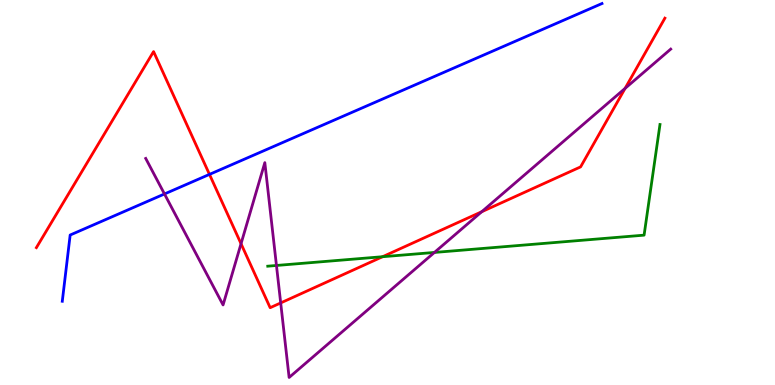[{'lines': ['blue', 'red'], 'intersections': [{'x': 2.7, 'y': 5.47}]}, {'lines': ['green', 'red'], 'intersections': [{'x': 4.94, 'y': 3.33}]}, {'lines': ['purple', 'red'], 'intersections': [{'x': 3.11, 'y': 3.67}, {'x': 3.62, 'y': 2.13}, {'x': 6.22, 'y': 4.5}, {'x': 8.07, 'y': 7.7}]}, {'lines': ['blue', 'green'], 'intersections': []}, {'lines': ['blue', 'purple'], 'intersections': [{'x': 2.12, 'y': 4.96}]}, {'lines': ['green', 'purple'], 'intersections': [{'x': 3.57, 'y': 3.1}, {'x': 5.61, 'y': 3.44}]}]